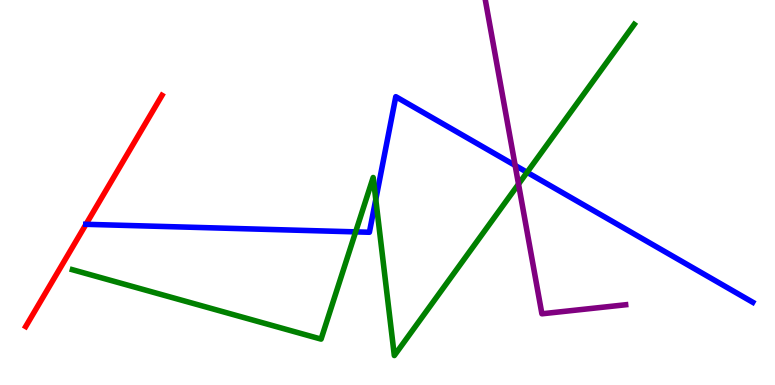[{'lines': ['blue', 'red'], 'intersections': [{'x': 1.11, 'y': 4.17}]}, {'lines': ['green', 'red'], 'intersections': []}, {'lines': ['purple', 'red'], 'intersections': []}, {'lines': ['blue', 'green'], 'intersections': [{'x': 4.59, 'y': 3.98}, {'x': 4.85, 'y': 4.82}, {'x': 6.8, 'y': 5.52}]}, {'lines': ['blue', 'purple'], 'intersections': [{'x': 6.65, 'y': 5.7}]}, {'lines': ['green', 'purple'], 'intersections': [{'x': 6.69, 'y': 5.22}]}]